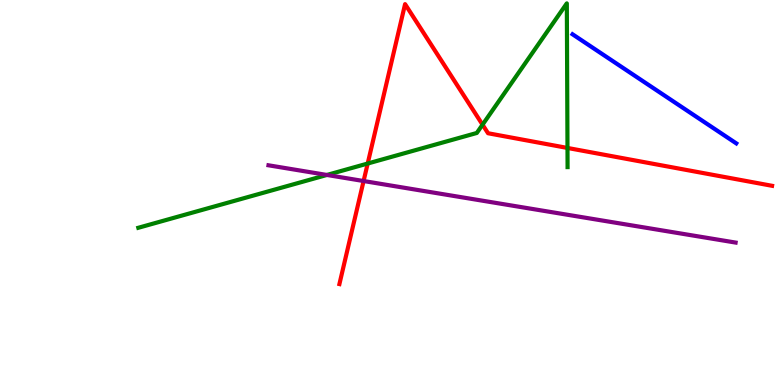[{'lines': ['blue', 'red'], 'intersections': []}, {'lines': ['green', 'red'], 'intersections': [{'x': 4.74, 'y': 5.75}, {'x': 6.23, 'y': 6.76}, {'x': 7.32, 'y': 6.16}]}, {'lines': ['purple', 'red'], 'intersections': [{'x': 4.69, 'y': 5.3}]}, {'lines': ['blue', 'green'], 'intersections': []}, {'lines': ['blue', 'purple'], 'intersections': []}, {'lines': ['green', 'purple'], 'intersections': [{'x': 4.22, 'y': 5.46}]}]